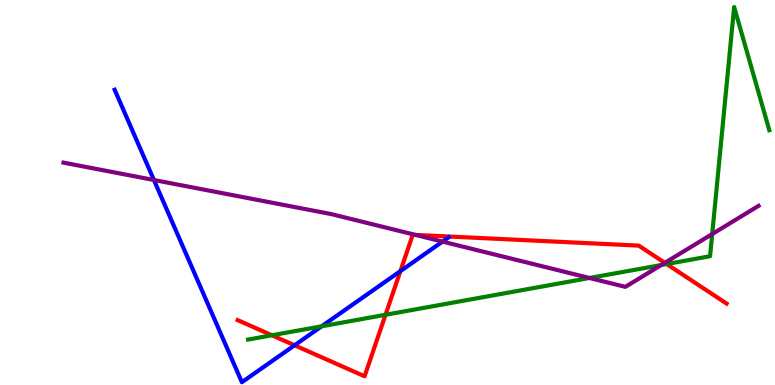[{'lines': ['blue', 'red'], 'intersections': [{'x': 3.8, 'y': 1.03}, {'x': 5.17, 'y': 2.96}]}, {'lines': ['green', 'red'], 'intersections': [{'x': 3.51, 'y': 1.29}, {'x': 4.97, 'y': 1.82}, {'x': 8.6, 'y': 3.14}]}, {'lines': ['purple', 'red'], 'intersections': [{'x': 5.36, 'y': 3.9}, {'x': 8.58, 'y': 3.17}]}, {'lines': ['blue', 'green'], 'intersections': [{'x': 4.15, 'y': 1.52}]}, {'lines': ['blue', 'purple'], 'intersections': [{'x': 1.99, 'y': 5.32}, {'x': 5.71, 'y': 3.72}]}, {'lines': ['green', 'purple'], 'intersections': [{'x': 7.61, 'y': 2.78}, {'x': 8.53, 'y': 3.12}, {'x': 9.19, 'y': 3.92}]}]